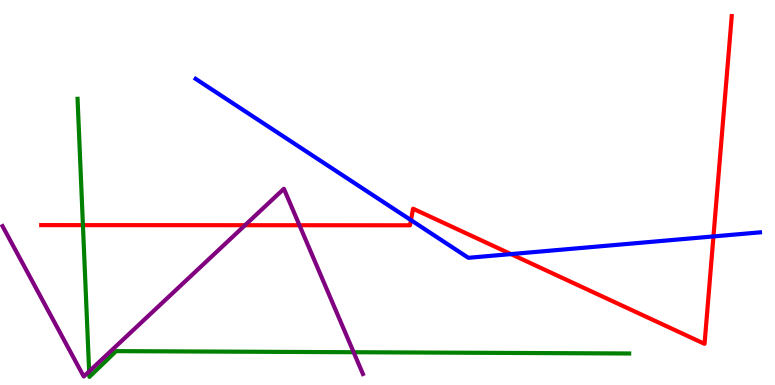[{'lines': ['blue', 'red'], 'intersections': [{'x': 5.3, 'y': 4.28}, {'x': 6.59, 'y': 3.4}, {'x': 9.21, 'y': 3.86}]}, {'lines': ['green', 'red'], 'intersections': [{'x': 1.07, 'y': 4.15}]}, {'lines': ['purple', 'red'], 'intersections': [{'x': 3.16, 'y': 4.15}, {'x': 3.86, 'y': 4.15}]}, {'lines': ['blue', 'green'], 'intersections': []}, {'lines': ['blue', 'purple'], 'intersections': []}, {'lines': ['green', 'purple'], 'intersections': [{'x': 1.15, 'y': 0.353}, {'x': 4.56, 'y': 0.851}]}]